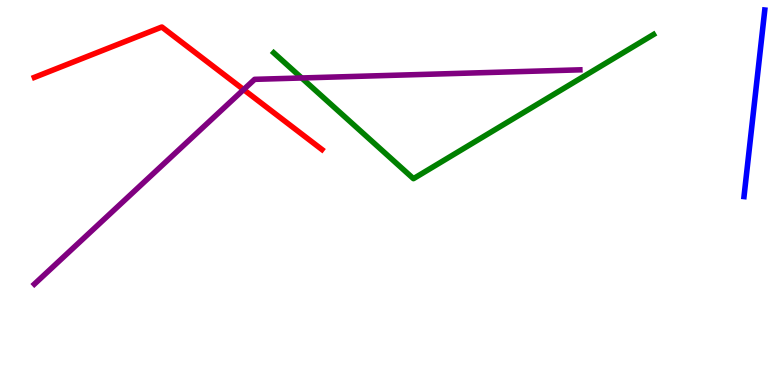[{'lines': ['blue', 'red'], 'intersections': []}, {'lines': ['green', 'red'], 'intersections': []}, {'lines': ['purple', 'red'], 'intersections': [{'x': 3.14, 'y': 7.67}]}, {'lines': ['blue', 'green'], 'intersections': []}, {'lines': ['blue', 'purple'], 'intersections': []}, {'lines': ['green', 'purple'], 'intersections': [{'x': 3.89, 'y': 7.97}]}]